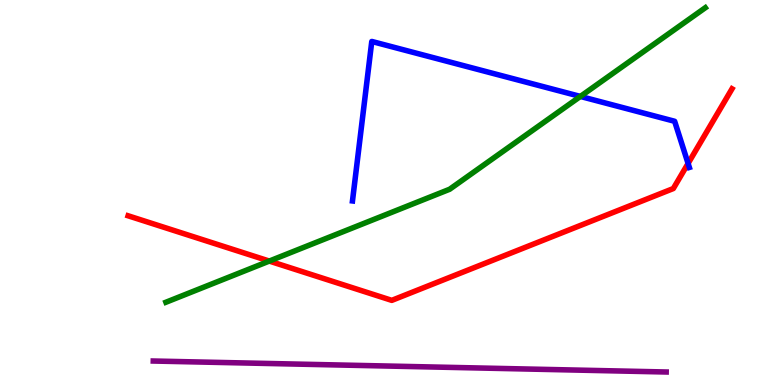[{'lines': ['blue', 'red'], 'intersections': [{'x': 8.88, 'y': 5.75}]}, {'lines': ['green', 'red'], 'intersections': [{'x': 3.47, 'y': 3.22}]}, {'lines': ['purple', 'red'], 'intersections': []}, {'lines': ['blue', 'green'], 'intersections': [{'x': 7.49, 'y': 7.5}]}, {'lines': ['blue', 'purple'], 'intersections': []}, {'lines': ['green', 'purple'], 'intersections': []}]